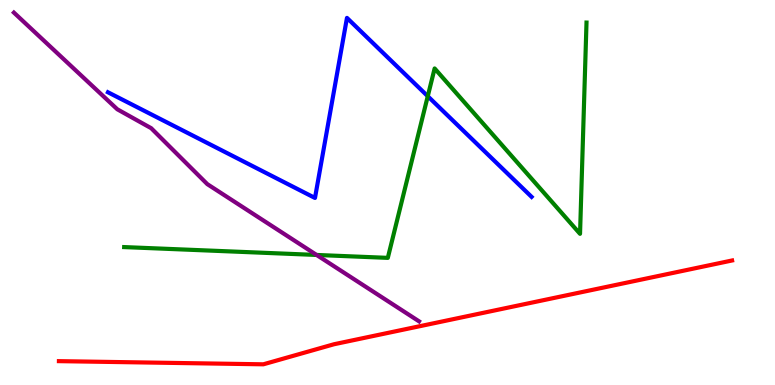[{'lines': ['blue', 'red'], 'intersections': []}, {'lines': ['green', 'red'], 'intersections': []}, {'lines': ['purple', 'red'], 'intersections': []}, {'lines': ['blue', 'green'], 'intersections': [{'x': 5.52, 'y': 7.5}]}, {'lines': ['blue', 'purple'], 'intersections': []}, {'lines': ['green', 'purple'], 'intersections': [{'x': 4.09, 'y': 3.38}]}]